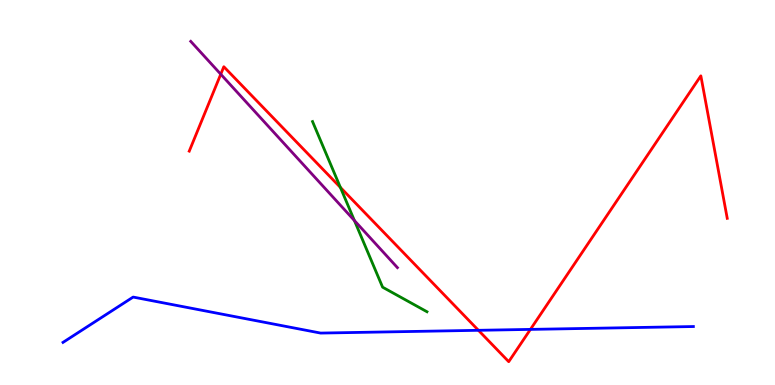[{'lines': ['blue', 'red'], 'intersections': [{'x': 6.17, 'y': 1.42}, {'x': 6.84, 'y': 1.44}]}, {'lines': ['green', 'red'], 'intersections': [{'x': 4.39, 'y': 5.13}]}, {'lines': ['purple', 'red'], 'intersections': [{'x': 2.85, 'y': 8.07}]}, {'lines': ['blue', 'green'], 'intersections': []}, {'lines': ['blue', 'purple'], 'intersections': []}, {'lines': ['green', 'purple'], 'intersections': [{'x': 4.57, 'y': 4.27}]}]